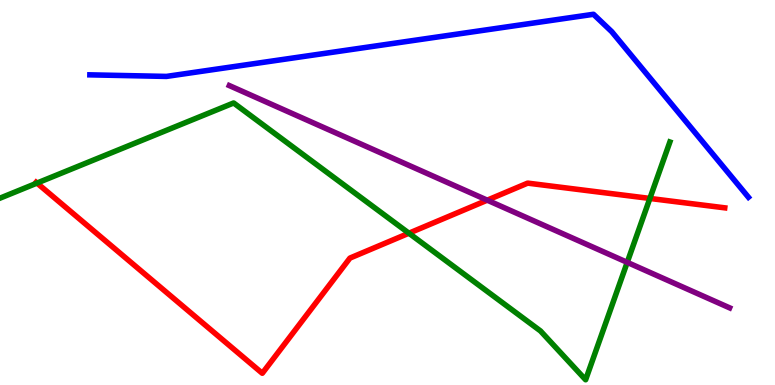[{'lines': ['blue', 'red'], 'intersections': []}, {'lines': ['green', 'red'], 'intersections': [{'x': 0.478, 'y': 5.24}, {'x': 5.28, 'y': 3.94}, {'x': 8.39, 'y': 4.85}]}, {'lines': ['purple', 'red'], 'intersections': [{'x': 6.29, 'y': 4.8}]}, {'lines': ['blue', 'green'], 'intersections': []}, {'lines': ['blue', 'purple'], 'intersections': []}, {'lines': ['green', 'purple'], 'intersections': [{'x': 8.09, 'y': 3.19}]}]